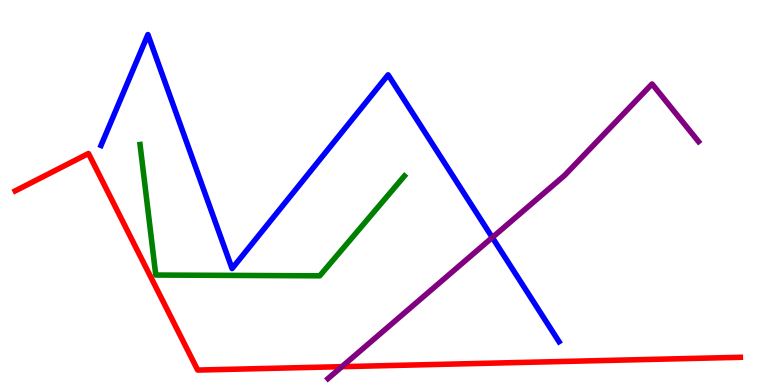[{'lines': ['blue', 'red'], 'intersections': []}, {'lines': ['green', 'red'], 'intersections': []}, {'lines': ['purple', 'red'], 'intersections': [{'x': 4.41, 'y': 0.476}]}, {'lines': ['blue', 'green'], 'intersections': []}, {'lines': ['blue', 'purple'], 'intersections': [{'x': 6.35, 'y': 3.83}]}, {'lines': ['green', 'purple'], 'intersections': []}]